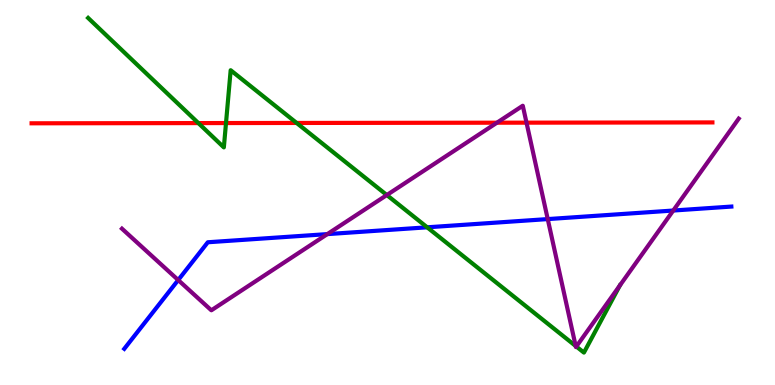[{'lines': ['blue', 'red'], 'intersections': []}, {'lines': ['green', 'red'], 'intersections': [{'x': 2.56, 'y': 6.8}, {'x': 2.92, 'y': 6.8}, {'x': 3.83, 'y': 6.81}]}, {'lines': ['purple', 'red'], 'intersections': [{'x': 6.41, 'y': 6.81}, {'x': 6.79, 'y': 6.81}]}, {'lines': ['blue', 'green'], 'intersections': [{'x': 5.51, 'y': 4.1}]}, {'lines': ['blue', 'purple'], 'intersections': [{'x': 2.3, 'y': 2.73}, {'x': 4.22, 'y': 3.92}, {'x': 7.07, 'y': 4.31}, {'x': 8.69, 'y': 4.53}]}, {'lines': ['green', 'purple'], 'intersections': [{'x': 4.99, 'y': 4.93}, {'x': 7.43, 'y': 1.01}, {'x': 7.44, 'y': 0.999}, {'x': 8.0, 'y': 2.59}]}]